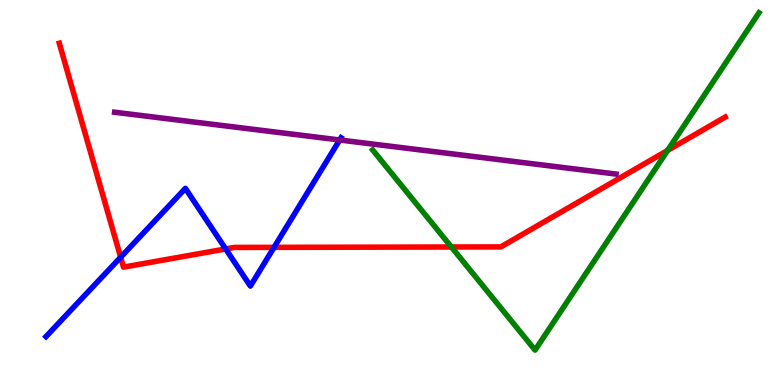[{'lines': ['blue', 'red'], 'intersections': [{'x': 1.56, 'y': 3.32}, {'x': 2.91, 'y': 3.53}, {'x': 3.54, 'y': 3.58}]}, {'lines': ['green', 'red'], 'intersections': [{'x': 5.82, 'y': 3.58}, {'x': 8.61, 'y': 6.09}]}, {'lines': ['purple', 'red'], 'intersections': []}, {'lines': ['blue', 'green'], 'intersections': []}, {'lines': ['blue', 'purple'], 'intersections': [{'x': 4.38, 'y': 6.36}]}, {'lines': ['green', 'purple'], 'intersections': []}]